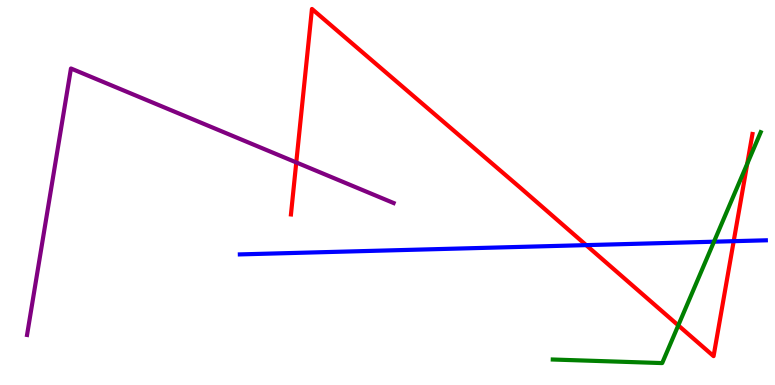[{'lines': ['blue', 'red'], 'intersections': [{'x': 7.56, 'y': 3.63}, {'x': 9.47, 'y': 3.74}]}, {'lines': ['green', 'red'], 'intersections': [{'x': 8.75, 'y': 1.55}, {'x': 9.64, 'y': 5.75}]}, {'lines': ['purple', 'red'], 'intersections': [{'x': 3.82, 'y': 5.78}]}, {'lines': ['blue', 'green'], 'intersections': [{'x': 9.21, 'y': 3.72}]}, {'lines': ['blue', 'purple'], 'intersections': []}, {'lines': ['green', 'purple'], 'intersections': []}]